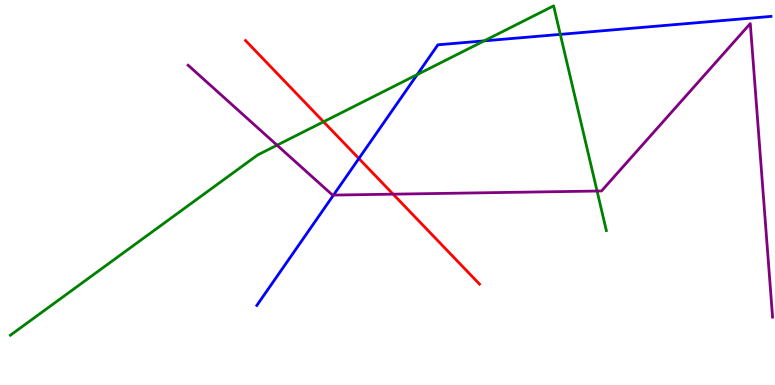[{'lines': ['blue', 'red'], 'intersections': [{'x': 4.63, 'y': 5.88}]}, {'lines': ['green', 'red'], 'intersections': [{'x': 4.17, 'y': 6.84}]}, {'lines': ['purple', 'red'], 'intersections': [{'x': 5.07, 'y': 4.96}]}, {'lines': ['blue', 'green'], 'intersections': [{'x': 5.38, 'y': 8.06}, {'x': 6.25, 'y': 8.94}, {'x': 7.23, 'y': 9.11}]}, {'lines': ['blue', 'purple'], 'intersections': [{'x': 4.3, 'y': 4.93}]}, {'lines': ['green', 'purple'], 'intersections': [{'x': 3.57, 'y': 6.23}, {'x': 7.7, 'y': 5.04}]}]